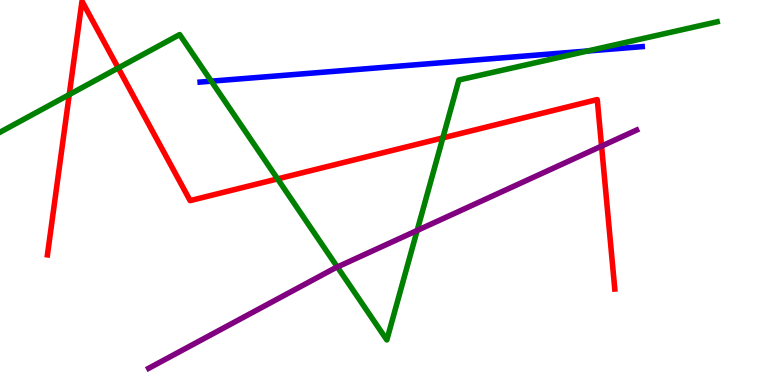[{'lines': ['blue', 'red'], 'intersections': []}, {'lines': ['green', 'red'], 'intersections': [{'x': 0.894, 'y': 7.54}, {'x': 1.53, 'y': 8.23}, {'x': 3.58, 'y': 5.35}, {'x': 5.71, 'y': 6.42}]}, {'lines': ['purple', 'red'], 'intersections': [{'x': 7.76, 'y': 6.21}]}, {'lines': ['blue', 'green'], 'intersections': [{'x': 2.73, 'y': 7.89}, {'x': 7.58, 'y': 8.68}]}, {'lines': ['blue', 'purple'], 'intersections': []}, {'lines': ['green', 'purple'], 'intersections': [{'x': 4.35, 'y': 3.07}, {'x': 5.38, 'y': 4.01}]}]